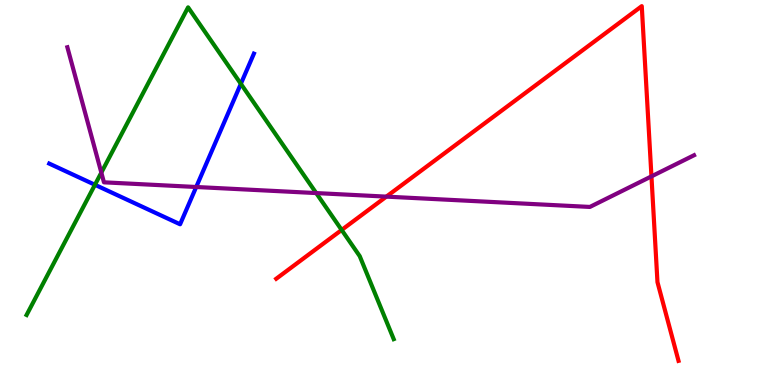[{'lines': ['blue', 'red'], 'intersections': []}, {'lines': ['green', 'red'], 'intersections': [{'x': 4.41, 'y': 4.03}]}, {'lines': ['purple', 'red'], 'intersections': [{'x': 4.99, 'y': 4.89}, {'x': 8.41, 'y': 5.42}]}, {'lines': ['blue', 'green'], 'intersections': [{'x': 1.23, 'y': 5.2}, {'x': 3.11, 'y': 7.82}]}, {'lines': ['blue', 'purple'], 'intersections': [{'x': 2.53, 'y': 5.14}]}, {'lines': ['green', 'purple'], 'intersections': [{'x': 1.31, 'y': 5.52}, {'x': 4.08, 'y': 4.99}]}]